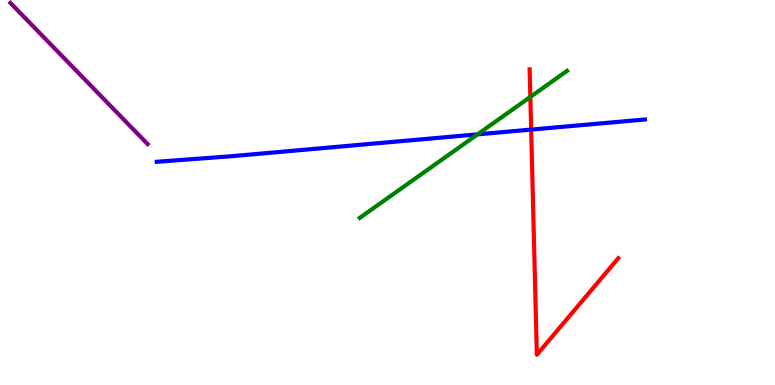[{'lines': ['blue', 'red'], 'intersections': [{'x': 6.85, 'y': 6.63}]}, {'lines': ['green', 'red'], 'intersections': [{'x': 6.84, 'y': 7.48}]}, {'lines': ['purple', 'red'], 'intersections': []}, {'lines': ['blue', 'green'], 'intersections': [{'x': 6.16, 'y': 6.51}]}, {'lines': ['blue', 'purple'], 'intersections': []}, {'lines': ['green', 'purple'], 'intersections': []}]